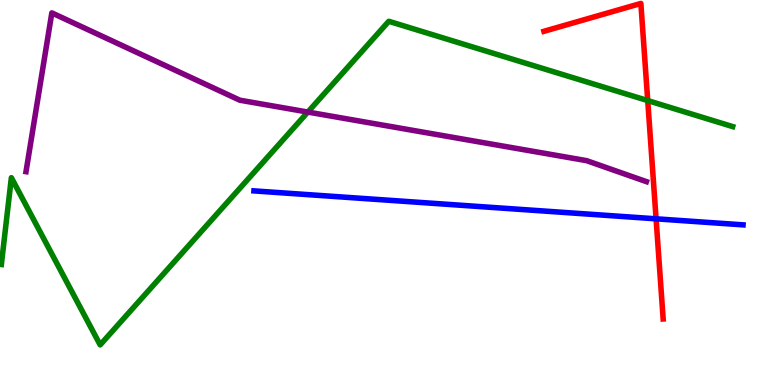[{'lines': ['blue', 'red'], 'intersections': [{'x': 8.47, 'y': 4.32}]}, {'lines': ['green', 'red'], 'intersections': [{'x': 8.36, 'y': 7.39}]}, {'lines': ['purple', 'red'], 'intersections': []}, {'lines': ['blue', 'green'], 'intersections': []}, {'lines': ['blue', 'purple'], 'intersections': []}, {'lines': ['green', 'purple'], 'intersections': [{'x': 3.97, 'y': 7.09}]}]